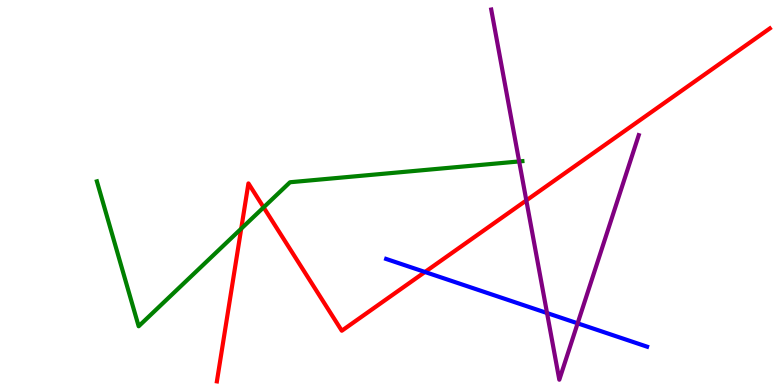[{'lines': ['blue', 'red'], 'intersections': [{'x': 5.48, 'y': 2.94}]}, {'lines': ['green', 'red'], 'intersections': [{'x': 3.11, 'y': 4.06}, {'x': 3.4, 'y': 4.61}]}, {'lines': ['purple', 'red'], 'intersections': [{'x': 6.79, 'y': 4.79}]}, {'lines': ['blue', 'green'], 'intersections': []}, {'lines': ['blue', 'purple'], 'intersections': [{'x': 7.06, 'y': 1.87}, {'x': 7.45, 'y': 1.6}]}, {'lines': ['green', 'purple'], 'intersections': [{'x': 6.7, 'y': 5.81}]}]